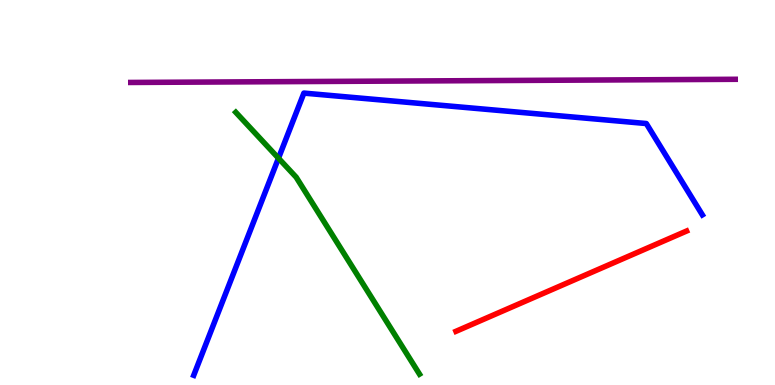[{'lines': ['blue', 'red'], 'intersections': []}, {'lines': ['green', 'red'], 'intersections': []}, {'lines': ['purple', 'red'], 'intersections': []}, {'lines': ['blue', 'green'], 'intersections': [{'x': 3.59, 'y': 5.89}]}, {'lines': ['blue', 'purple'], 'intersections': []}, {'lines': ['green', 'purple'], 'intersections': []}]